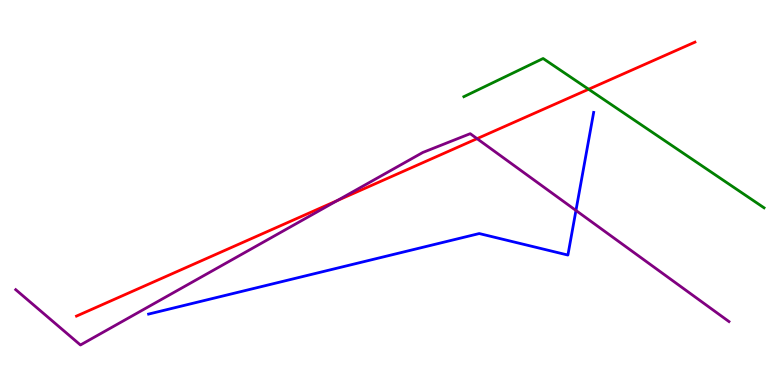[{'lines': ['blue', 'red'], 'intersections': []}, {'lines': ['green', 'red'], 'intersections': [{'x': 7.6, 'y': 7.68}]}, {'lines': ['purple', 'red'], 'intersections': [{'x': 4.35, 'y': 4.79}, {'x': 6.16, 'y': 6.4}]}, {'lines': ['blue', 'green'], 'intersections': []}, {'lines': ['blue', 'purple'], 'intersections': [{'x': 7.43, 'y': 4.53}]}, {'lines': ['green', 'purple'], 'intersections': []}]